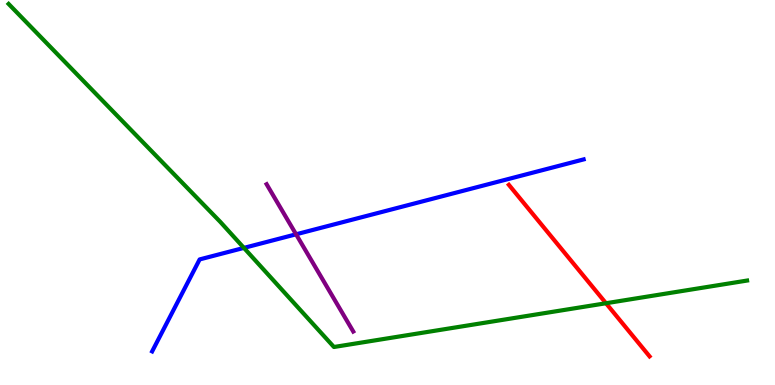[{'lines': ['blue', 'red'], 'intersections': []}, {'lines': ['green', 'red'], 'intersections': [{'x': 7.82, 'y': 2.12}]}, {'lines': ['purple', 'red'], 'intersections': []}, {'lines': ['blue', 'green'], 'intersections': [{'x': 3.15, 'y': 3.56}]}, {'lines': ['blue', 'purple'], 'intersections': [{'x': 3.82, 'y': 3.91}]}, {'lines': ['green', 'purple'], 'intersections': []}]